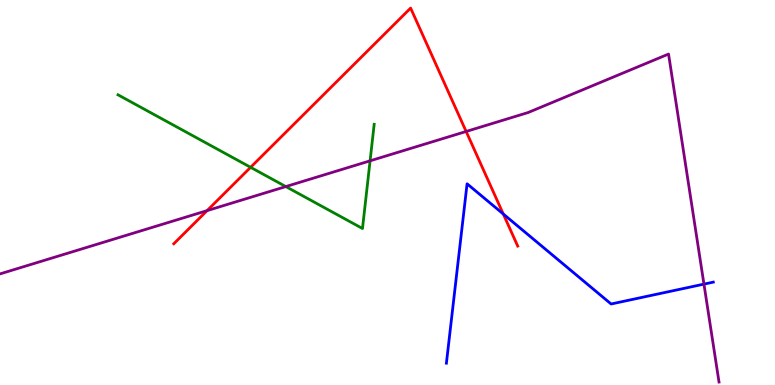[{'lines': ['blue', 'red'], 'intersections': [{'x': 6.49, 'y': 4.44}]}, {'lines': ['green', 'red'], 'intersections': [{'x': 3.23, 'y': 5.65}]}, {'lines': ['purple', 'red'], 'intersections': [{'x': 2.67, 'y': 4.53}, {'x': 6.01, 'y': 6.59}]}, {'lines': ['blue', 'green'], 'intersections': []}, {'lines': ['blue', 'purple'], 'intersections': [{'x': 9.08, 'y': 2.62}]}, {'lines': ['green', 'purple'], 'intersections': [{'x': 3.69, 'y': 5.15}, {'x': 4.78, 'y': 5.82}]}]